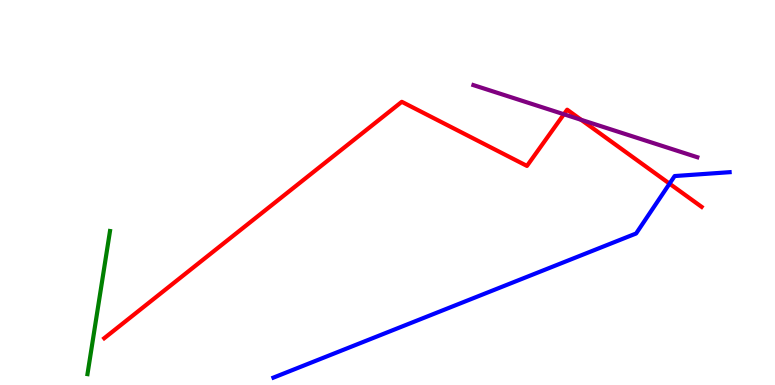[{'lines': ['blue', 'red'], 'intersections': [{'x': 8.64, 'y': 5.23}]}, {'lines': ['green', 'red'], 'intersections': []}, {'lines': ['purple', 'red'], 'intersections': [{'x': 7.28, 'y': 7.03}, {'x': 7.5, 'y': 6.89}]}, {'lines': ['blue', 'green'], 'intersections': []}, {'lines': ['blue', 'purple'], 'intersections': []}, {'lines': ['green', 'purple'], 'intersections': []}]